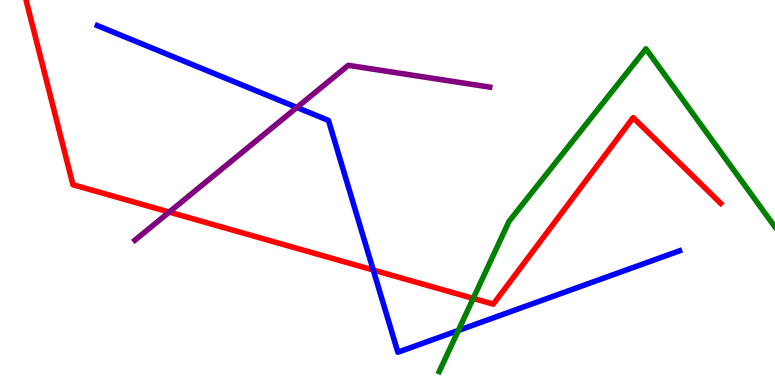[{'lines': ['blue', 'red'], 'intersections': [{'x': 4.82, 'y': 2.99}]}, {'lines': ['green', 'red'], 'intersections': [{'x': 6.11, 'y': 2.25}]}, {'lines': ['purple', 'red'], 'intersections': [{'x': 2.18, 'y': 4.49}]}, {'lines': ['blue', 'green'], 'intersections': [{'x': 5.91, 'y': 1.42}]}, {'lines': ['blue', 'purple'], 'intersections': [{'x': 3.83, 'y': 7.21}]}, {'lines': ['green', 'purple'], 'intersections': []}]